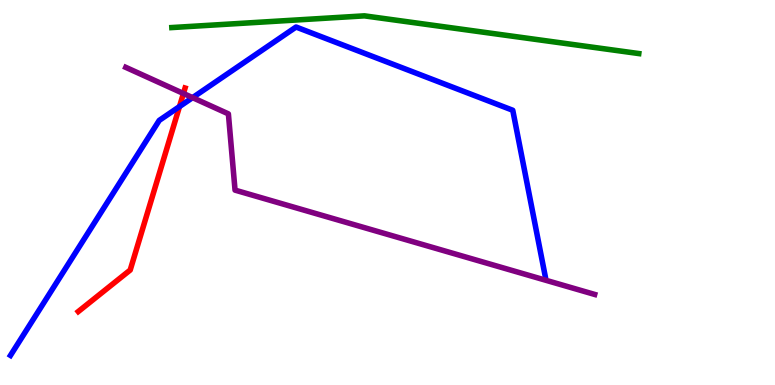[{'lines': ['blue', 'red'], 'intersections': [{'x': 2.32, 'y': 7.23}]}, {'lines': ['green', 'red'], 'intersections': []}, {'lines': ['purple', 'red'], 'intersections': [{'x': 2.37, 'y': 7.57}]}, {'lines': ['blue', 'green'], 'intersections': []}, {'lines': ['blue', 'purple'], 'intersections': [{'x': 2.48, 'y': 7.46}]}, {'lines': ['green', 'purple'], 'intersections': []}]